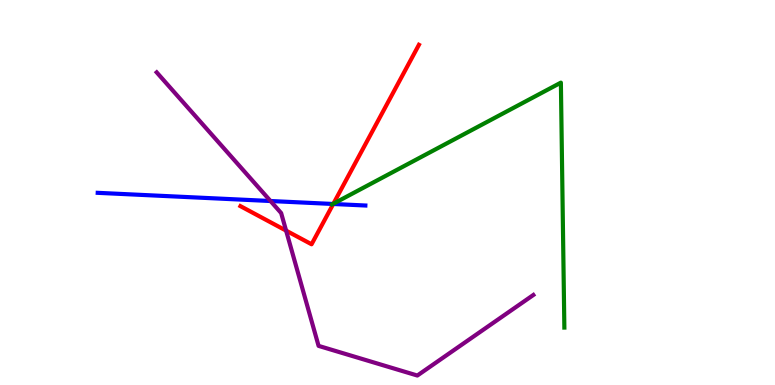[{'lines': ['blue', 'red'], 'intersections': [{'x': 4.3, 'y': 4.7}]}, {'lines': ['green', 'red'], 'intersections': [{'x': 4.3, 'y': 4.71}]}, {'lines': ['purple', 'red'], 'intersections': [{'x': 3.69, 'y': 4.01}]}, {'lines': ['blue', 'green'], 'intersections': [{'x': 4.3, 'y': 4.7}]}, {'lines': ['blue', 'purple'], 'intersections': [{'x': 3.49, 'y': 4.78}]}, {'lines': ['green', 'purple'], 'intersections': []}]